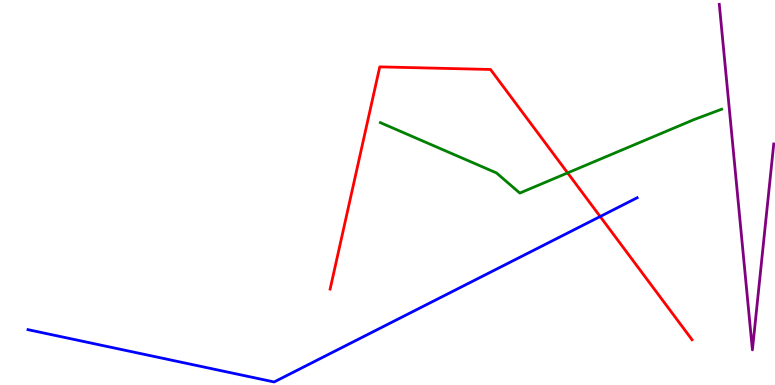[{'lines': ['blue', 'red'], 'intersections': [{'x': 7.74, 'y': 4.38}]}, {'lines': ['green', 'red'], 'intersections': [{'x': 7.32, 'y': 5.51}]}, {'lines': ['purple', 'red'], 'intersections': []}, {'lines': ['blue', 'green'], 'intersections': []}, {'lines': ['blue', 'purple'], 'intersections': []}, {'lines': ['green', 'purple'], 'intersections': []}]